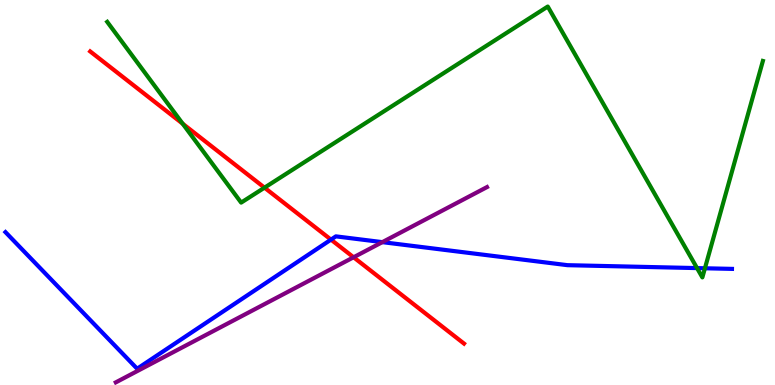[{'lines': ['blue', 'red'], 'intersections': [{'x': 4.27, 'y': 3.78}]}, {'lines': ['green', 'red'], 'intersections': [{'x': 2.36, 'y': 6.79}, {'x': 3.41, 'y': 5.13}]}, {'lines': ['purple', 'red'], 'intersections': [{'x': 4.56, 'y': 3.32}]}, {'lines': ['blue', 'green'], 'intersections': [{'x': 8.99, 'y': 3.04}, {'x': 9.1, 'y': 3.03}]}, {'lines': ['blue', 'purple'], 'intersections': [{'x': 4.93, 'y': 3.71}]}, {'lines': ['green', 'purple'], 'intersections': []}]